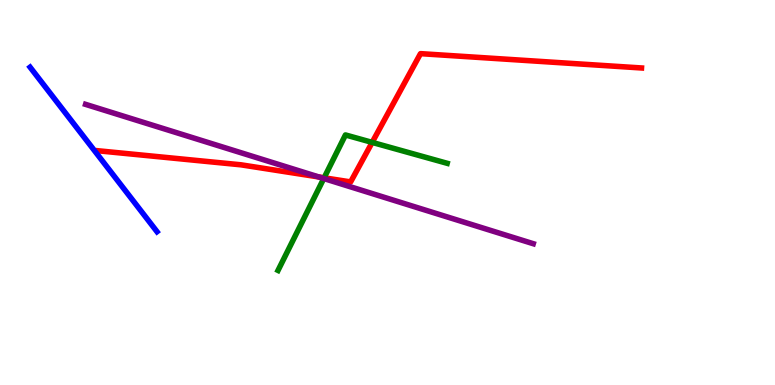[{'lines': ['blue', 'red'], 'intersections': []}, {'lines': ['green', 'red'], 'intersections': [{'x': 4.18, 'y': 5.38}, {'x': 4.8, 'y': 6.3}]}, {'lines': ['purple', 'red'], 'intersections': [{'x': 4.11, 'y': 5.4}]}, {'lines': ['blue', 'green'], 'intersections': []}, {'lines': ['blue', 'purple'], 'intersections': []}, {'lines': ['green', 'purple'], 'intersections': [{'x': 4.18, 'y': 5.36}]}]